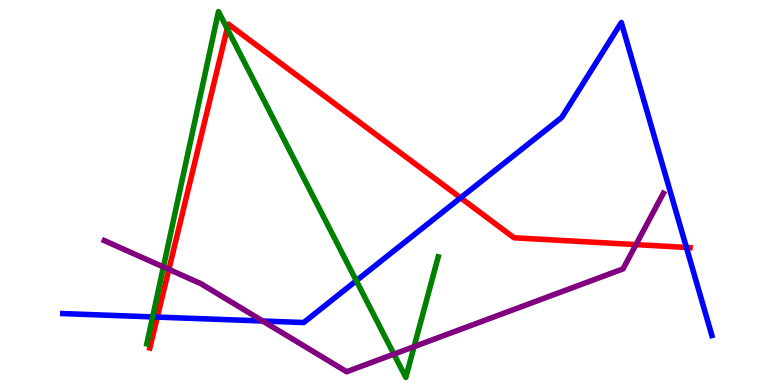[{'lines': ['blue', 'red'], 'intersections': [{'x': 2.03, 'y': 1.76}, {'x': 5.94, 'y': 4.86}, {'x': 8.86, 'y': 3.57}]}, {'lines': ['green', 'red'], 'intersections': [{'x': 2.93, 'y': 9.26}]}, {'lines': ['purple', 'red'], 'intersections': [{'x': 2.18, 'y': 3.0}, {'x': 8.21, 'y': 3.65}]}, {'lines': ['blue', 'green'], 'intersections': [{'x': 1.97, 'y': 1.77}, {'x': 4.6, 'y': 2.71}]}, {'lines': ['blue', 'purple'], 'intersections': [{'x': 3.39, 'y': 1.66}]}, {'lines': ['green', 'purple'], 'intersections': [{'x': 2.11, 'y': 3.07}, {'x': 5.08, 'y': 0.802}, {'x': 5.34, 'y': 0.997}]}]